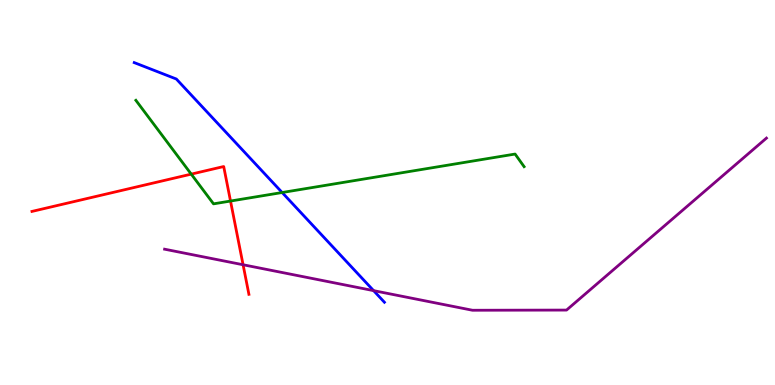[{'lines': ['blue', 'red'], 'intersections': []}, {'lines': ['green', 'red'], 'intersections': [{'x': 2.47, 'y': 5.48}, {'x': 2.97, 'y': 4.78}]}, {'lines': ['purple', 'red'], 'intersections': [{'x': 3.14, 'y': 3.12}]}, {'lines': ['blue', 'green'], 'intersections': [{'x': 3.64, 'y': 5.0}]}, {'lines': ['blue', 'purple'], 'intersections': [{'x': 4.82, 'y': 2.45}]}, {'lines': ['green', 'purple'], 'intersections': []}]